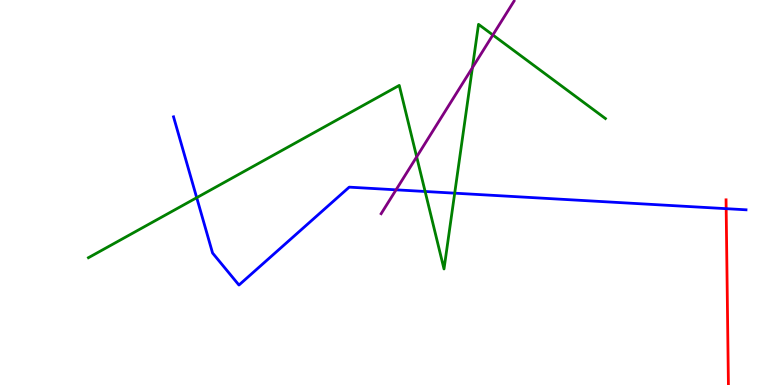[{'lines': ['blue', 'red'], 'intersections': [{'x': 9.37, 'y': 4.58}]}, {'lines': ['green', 'red'], 'intersections': []}, {'lines': ['purple', 'red'], 'intersections': []}, {'lines': ['blue', 'green'], 'intersections': [{'x': 2.54, 'y': 4.87}, {'x': 5.49, 'y': 5.03}, {'x': 5.87, 'y': 4.98}]}, {'lines': ['blue', 'purple'], 'intersections': [{'x': 5.11, 'y': 5.07}]}, {'lines': ['green', 'purple'], 'intersections': [{'x': 5.38, 'y': 5.93}, {'x': 6.1, 'y': 8.24}, {'x': 6.36, 'y': 9.09}]}]